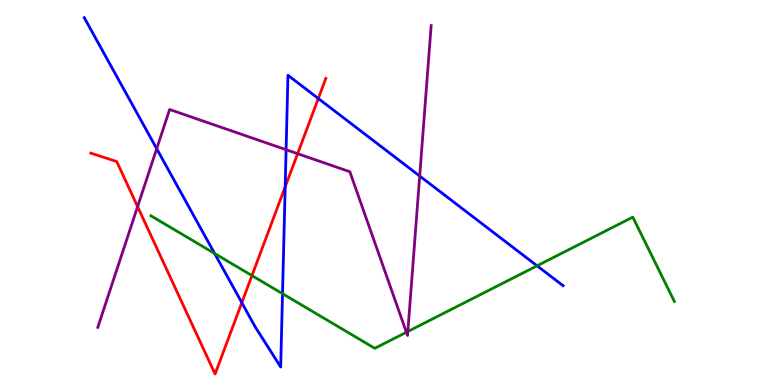[{'lines': ['blue', 'red'], 'intersections': [{'x': 3.12, 'y': 2.14}, {'x': 3.68, 'y': 5.15}, {'x': 4.11, 'y': 7.44}]}, {'lines': ['green', 'red'], 'intersections': [{'x': 3.25, 'y': 2.84}]}, {'lines': ['purple', 'red'], 'intersections': [{'x': 1.78, 'y': 4.63}, {'x': 3.84, 'y': 6.01}]}, {'lines': ['blue', 'green'], 'intersections': [{'x': 2.77, 'y': 3.42}, {'x': 3.65, 'y': 2.37}, {'x': 6.93, 'y': 3.1}]}, {'lines': ['blue', 'purple'], 'intersections': [{'x': 2.02, 'y': 6.14}, {'x': 3.69, 'y': 6.11}, {'x': 5.42, 'y': 5.43}]}, {'lines': ['green', 'purple'], 'intersections': [{'x': 5.24, 'y': 1.37}, {'x': 5.26, 'y': 1.39}]}]